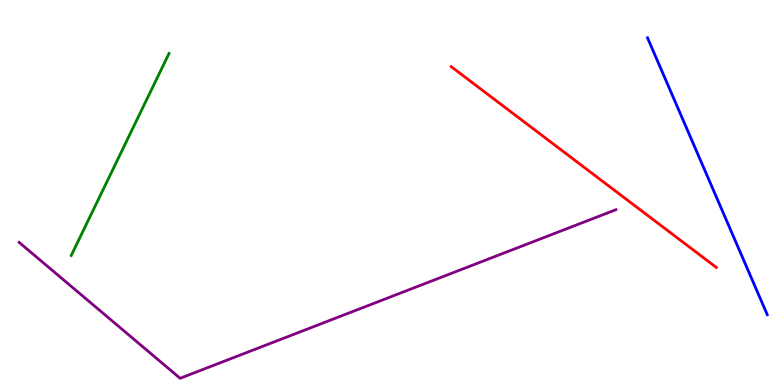[{'lines': ['blue', 'red'], 'intersections': []}, {'lines': ['green', 'red'], 'intersections': []}, {'lines': ['purple', 'red'], 'intersections': []}, {'lines': ['blue', 'green'], 'intersections': []}, {'lines': ['blue', 'purple'], 'intersections': []}, {'lines': ['green', 'purple'], 'intersections': []}]